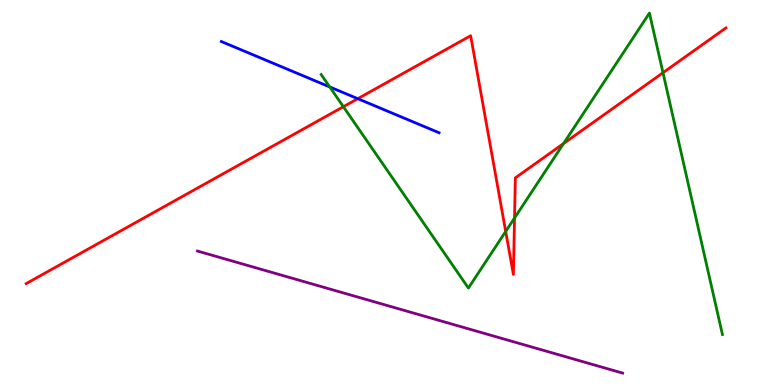[{'lines': ['blue', 'red'], 'intersections': [{'x': 4.62, 'y': 7.44}]}, {'lines': ['green', 'red'], 'intersections': [{'x': 4.43, 'y': 7.23}, {'x': 6.53, 'y': 3.99}, {'x': 6.64, 'y': 4.34}, {'x': 7.27, 'y': 6.27}, {'x': 8.55, 'y': 8.11}]}, {'lines': ['purple', 'red'], 'intersections': []}, {'lines': ['blue', 'green'], 'intersections': [{'x': 4.25, 'y': 7.74}]}, {'lines': ['blue', 'purple'], 'intersections': []}, {'lines': ['green', 'purple'], 'intersections': []}]